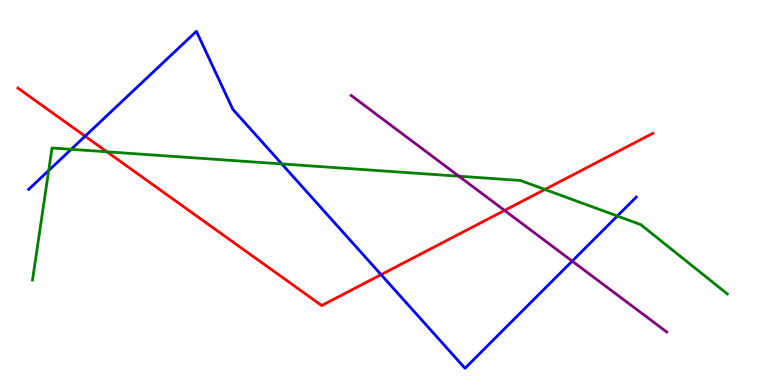[{'lines': ['blue', 'red'], 'intersections': [{'x': 1.1, 'y': 6.46}, {'x': 4.92, 'y': 2.87}]}, {'lines': ['green', 'red'], 'intersections': [{'x': 1.38, 'y': 6.06}, {'x': 7.03, 'y': 5.08}]}, {'lines': ['purple', 'red'], 'intersections': [{'x': 6.51, 'y': 4.53}]}, {'lines': ['blue', 'green'], 'intersections': [{'x': 0.628, 'y': 5.57}, {'x': 0.919, 'y': 6.12}, {'x': 3.64, 'y': 5.74}, {'x': 7.97, 'y': 4.39}]}, {'lines': ['blue', 'purple'], 'intersections': [{'x': 7.38, 'y': 3.22}]}, {'lines': ['green', 'purple'], 'intersections': [{'x': 5.92, 'y': 5.42}]}]